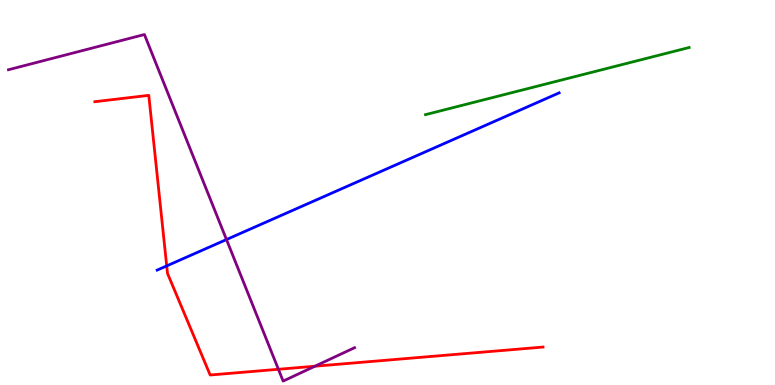[{'lines': ['blue', 'red'], 'intersections': [{'x': 2.15, 'y': 3.09}]}, {'lines': ['green', 'red'], 'intersections': []}, {'lines': ['purple', 'red'], 'intersections': [{'x': 3.59, 'y': 0.408}, {'x': 4.06, 'y': 0.488}]}, {'lines': ['blue', 'green'], 'intersections': []}, {'lines': ['blue', 'purple'], 'intersections': [{'x': 2.92, 'y': 3.78}]}, {'lines': ['green', 'purple'], 'intersections': []}]